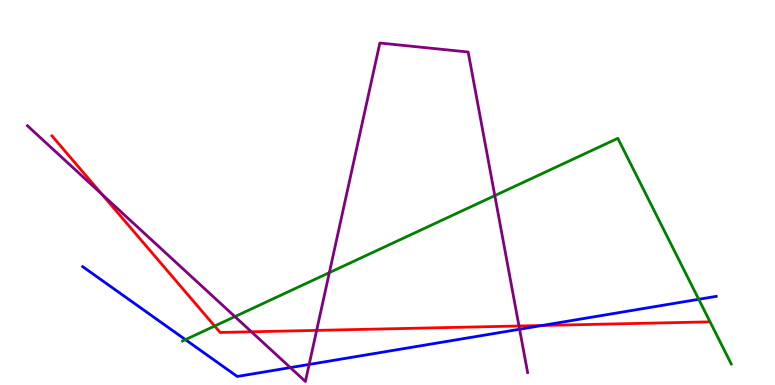[{'lines': ['blue', 'red'], 'intersections': [{'x': 6.99, 'y': 1.55}]}, {'lines': ['green', 'red'], 'intersections': [{'x': 2.77, 'y': 1.53}]}, {'lines': ['purple', 'red'], 'intersections': [{'x': 1.31, 'y': 4.95}, {'x': 3.24, 'y': 1.38}, {'x': 4.09, 'y': 1.42}, {'x': 6.7, 'y': 1.53}]}, {'lines': ['blue', 'green'], 'intersections': [{'x': 2.39, 'y': 1.18}, {'x': 9.02, 'y': 2.23}]}, {'lines': ['blue', 'purple'], 'intersections': [{'x': 3.75, 'y': 0.452}, {'x': 3.99, 'y': 0.534}, {'x': 6.7, 'y': 1.45}]}, {'lines': ['green', 'purple'], 'intersections': [{'x': 3.03, 'y': 1.78}, {'x': 4.25, 'y': 2.92}, {'x': 6.38, 'y': 4.92}]}]